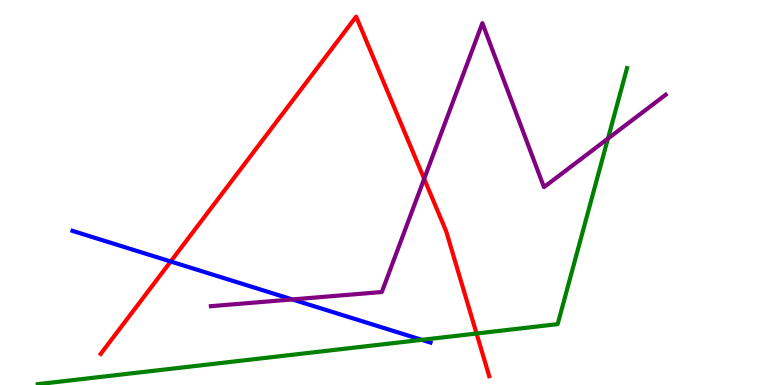[{'lines': ['blue', 'red'], 'intersections': [{'x': 2.2, 'y': 3.21}]}, {'lines': ['green', 'red'], 'intersections': [{'x': 6.15, 'y': 1.34}]}, {'lines': ['purple', 'red'], 'intersections': [{'x': 5.47, 'y': 5.36}]}, {'lines': ['blue', 'green'], 'intersections': [{'x': 5.44, 'y': 1.17}]}, {'lines': ['blue', 'purple'], 'intersections': [{'x': 3.77, 'y': 2.22}]}, {'lines': ['green', 'purple'], 'intersections': [{'x': 7.84, 'y': 6.4}]}]